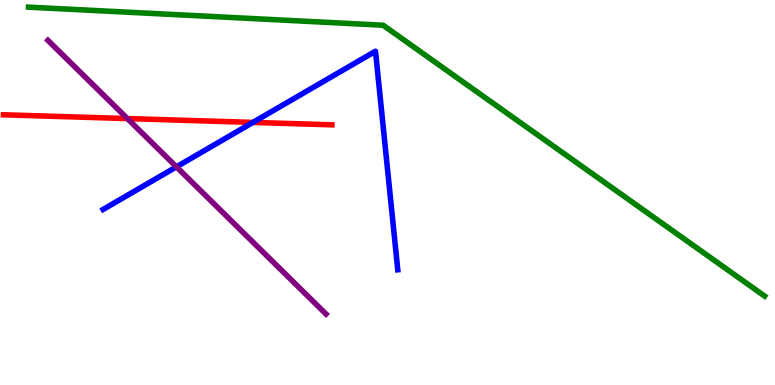[{'lines': ['blue', 'red'], 'intersections': [{'x': 3.26, 'y': 6.82}]}, {'lines': ['green', 'red'], 'intersections': []}, {'lines': ['purple', 'red'], 'intersections': [{'x': 1.64, 'y': 6.92}]}, {'lines': ['blue', 'green'], 'intersections': []}, {'lines': ['blue', 'purple'], 'intersections': [{'x': 2.28, 'y': 5.67}]}, {'lines': ['green', 'purple'], 'intersections': []}]